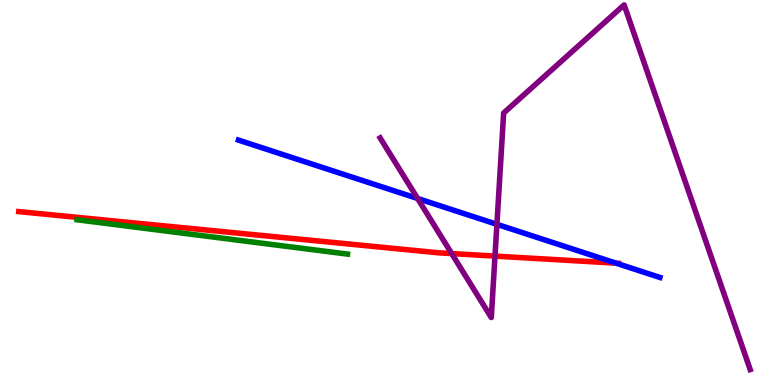[{'lines': ['blue', 'red'], 'intersections': [{'x': 7.95, 'y': 3.16}]}, {'lines': ['green', 'red'], 'intersections': []}, {'lines': ['purple', 'red'], 'intersections': [{'x': 5.83, 'y': 3.41}, {'x': 6.39, 'y': 3.35}]}, {'lines': ['blue', 'green'], 'intersections': []}, {'lines': ['blue', 'purple'], 'intersections': [{'x': 5.39, 'y': 4.84}, {'x': 6.41, 'y': 4.17}]}, {'lines': ['green', 'purple'], 'intersections': []}]